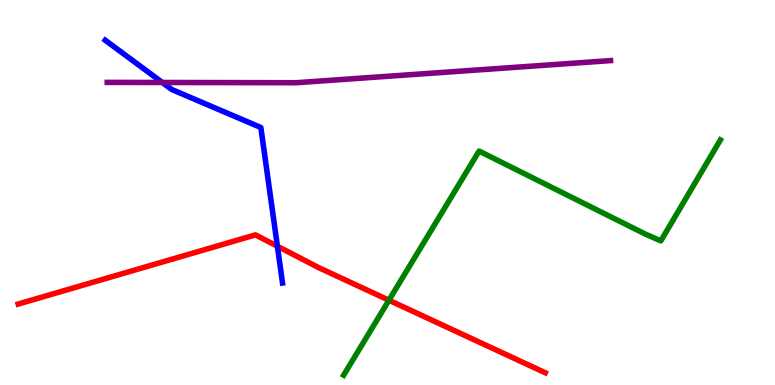[{'lines': ['blue', 'red'], 'intersections': [{'x': 3.58, 'y': 3.6}]}, {'lines': ['green', 'red'], 'intersections': [{'x': 5.02, 'y': 2.2}]}, {'lines': ['purple', 'red'], 'intersections': []}, {'lines': ['blue', 'green'], 'intersections': []}, {'lines': ['blue', 'purple'], 'intersections': [{'x': 2.09, 'y': 7.86}]}, {'lines': ['green', 'purple'], 'intersections': []}]